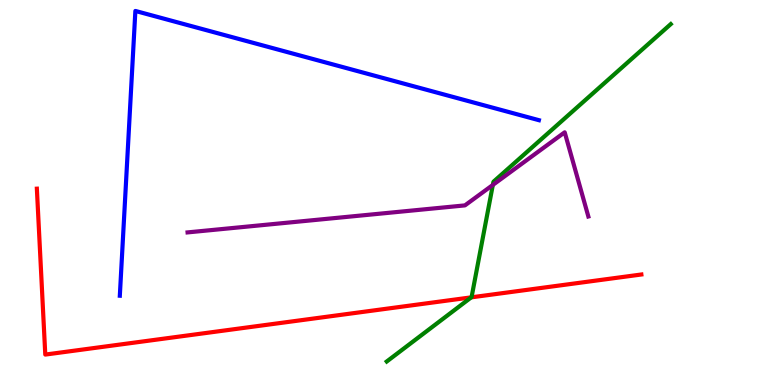[{'lines': ['blue', 'red'], 'intersections': []}, {'lines': ['green', 'red'], 'intersections': [{'x': 6.08, 'y': 2.28}]}, {'lines': ['purple', 'red'], 'intersections': []}, {'lines': ['blue', 'green'], 'intersections': []}, {'lines': ['blue', 'purple'], 'intersections': []}, {'lines': ['green', 'purple'], 'intersections': [{'x': 6.36, 'y': 5.2}]}]